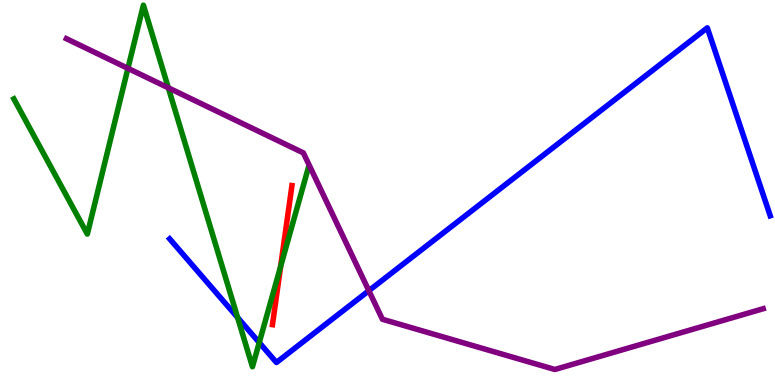[{'lines': ['blue', 'red'], 'intersections': []}, {'lines': ['green', 'red'], 'intersections': [{'x': 3.62, 'y': 3.08}]}, {'lines': ['purple', 'red'], 'intersections': []}, {'lines': ['blue', 'green'], 'intersections': [{'x': 3.07, 'y': 1.75}, {'x': 3.35, 'y': 1.1}]}, {'lines': ['blue', 'purple'], 'intersections': [{'x': 4.76, 'y': 2.45}]}, {'lines': ['green', 'purple'], 'intersections': [{'x': 1.65, 'y': 8.22}, {'x': 2.17, 'y': 7.72}]}]